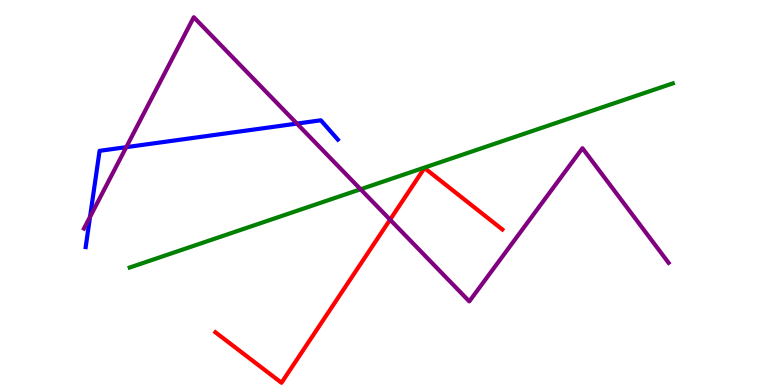[{'lines': ['blue', 'red'], 'intersections': []}, {'lines': ['green', 'red'], 'intersections': []}, {'lines': ['purple', 'red'], 'intersections': [{'x': 5.03, 'y': 4.29}]}, {'lines': ['blue', 'green'], 'intersections': []}, {'lines': ['blue', 'purple'], 'intersections': [{'x': 1.16, 'y': 4.37}, {'x': 1.63, 'y': 6.18}, {'x': 3.83, 'y': 6.79}]}, {'lines': ['green', 'purple'], 'intersections': [{'x': 4.65, 'y': 5.08}]}]